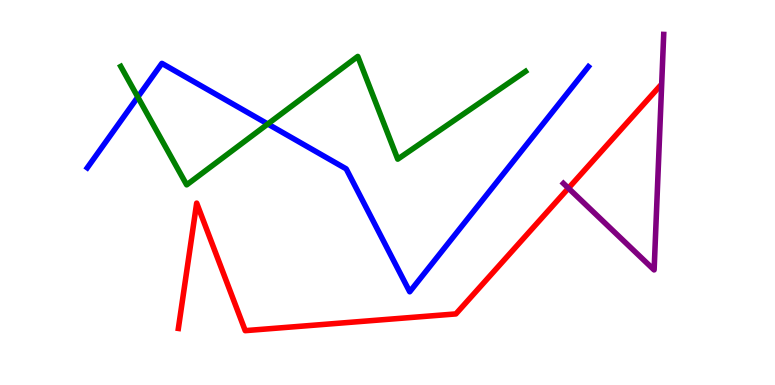[{'lines': ['blue', 'red'], 'intersections': []}, {'lines': ['green', 'red'], 'intersections': []}, {'lines': ['purple', 'red'], 'intersections': [{'x': 7.33, 'y': 5.11}]}, {'lines': ['blue', 'green'], 'intersections': [{'x': 1.78, 'y': 7.48}, {'x': 3.46, 'y': 6.78}]}, {'lines': ['blue', 'purple'], 'intersections': []}, {'lines': ['green', 'purple'], 'intersections': []}]